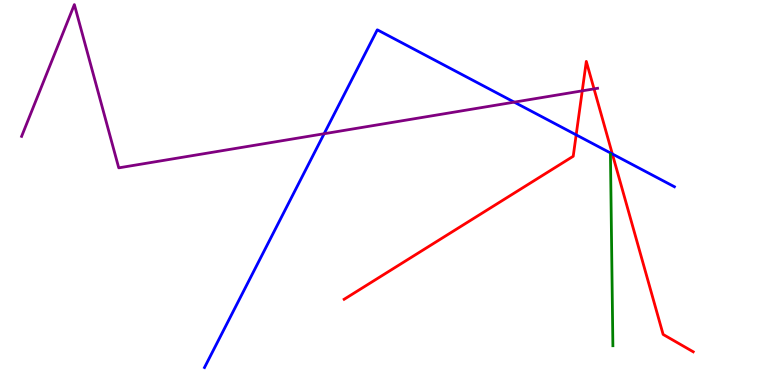[{'lines': ['blue', 'red'], 'intersections': [{'x': 7.43, 'y': 6.5}, {'x': 7.9, 'y': 6.0}]}, {'lines': ['green', 'red'], 'intersections': []}, {'lines': ['purple', 'red'], 'intersections': [{'x': 7.51, 'y': 7.64}, {'x': 7.67, 'y': 7.69}]}, {'lines': ['blue', 'green'], 'intersections': []}, {'lines': ['blue', 'purple'], 'intersections': [{'x': 4.18, 'y': 6.53}, {'x': 6.64, 'y': 7.35}]}, {'lines': ['green', 'purple'], 'intersections': []}]